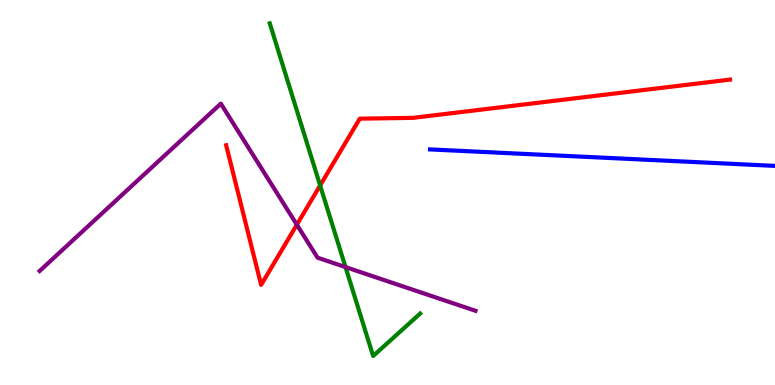[{'lines': ['blue', 'red'], 'intersections': []}, {'lines': ['green', 'red'], 'intersections': [{'x': 4.13, 'y': 5.18}]}, {'lines': ['purple', 'red'], 'intersections': [{'x': 3.83, 'y': 4.16}]}, {'lines': ['blue', 'green'], 'intersections': []}, {'lines': ['blue', 'purple'], 'intersections': []}, {'lines': ['green', 'purple'], 'intersections': [{'x': 4.46, 'y': 3.06}]}]